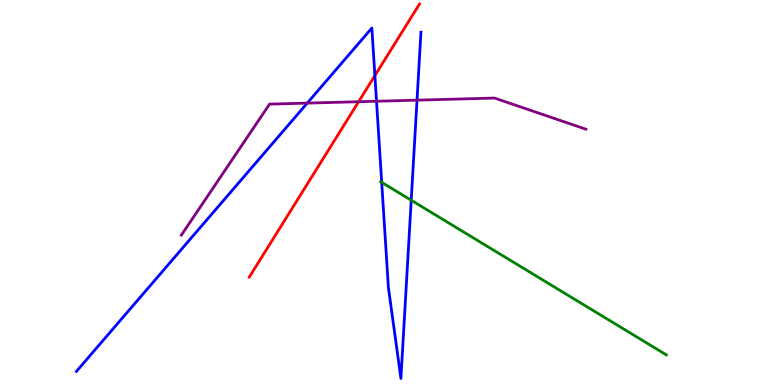[{'lines': ['blue', 'red'], 'intersections': [{'x': 4.84, 'y': 8.04}]}, {'lines': ['green', 'red'], 'intersections': []}, {'lines': ['purple', 'red'], 'intersections': [{'x': 4.63, 'y': 7.36}]}, {'lines': ['blue', 'green'], 'intersections': [{'x': 4.93, 'y': 5.26}, {'x': 5.31, 'y': 4.8}]}, {'lines': ['blue', 'purple'], 'intersections': [{'x': 3.96, 'y': 7.32}, {'x': 4.86, 'y': 7.37}, {'x': 5.38, 'y': 7.4}]}, {'lines': ['green', 'purple'], 'intersections': []}]